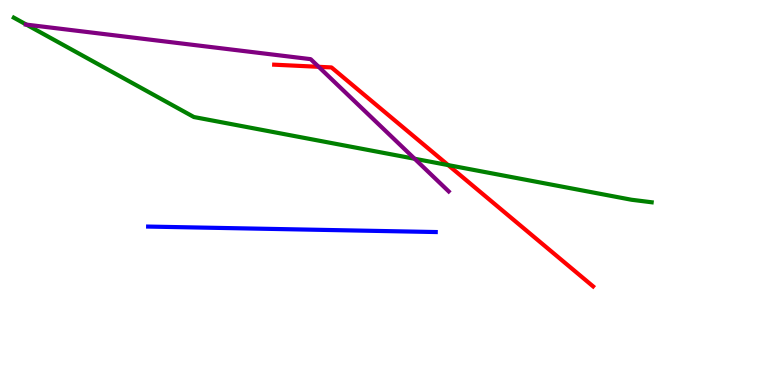[{'lines': ['blue', 'red'], 'intersections': []}, {'lines': ['green', 'red'], 'intersections': [{'x': 5.78, 'y': 5.71}]}, {'lines': ['purple', 'red'], 'intersections': [{'x': 4.11, 'y': 8.26}]}, {'lines': ['blue', 'green'], 'intersections': []}, {'lines': ['blue', 'purple'], 'intersections': []}, {'lines': ['green', 'purple'], 'intersections': [{'x': 0.341, 'y': 9.36}, {'x': 5.35, 'y': 5.88}]}]